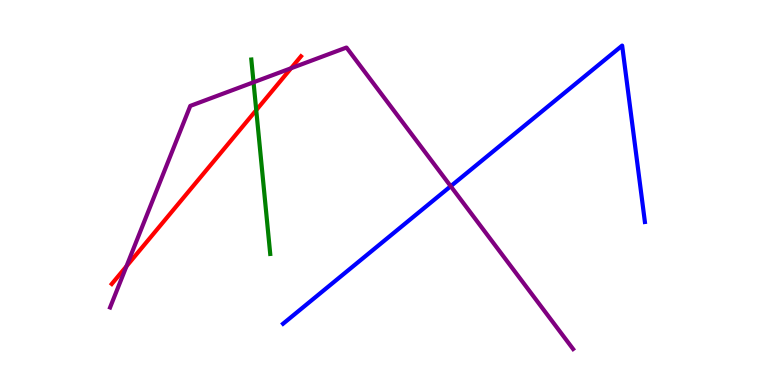[{'lines': ['blue', 'red'], 'intersections': []}, {'lines': ['green', 'red'], 'intersections': [{'x': 3.31, 'y': 7.14}]}, {'lines': ['purple', 'red'], 'intersections': [{'x': 1.63, 'y': 3.08}, {'x': 3.76, 'y': 8.23}]}, {'lines': ['blue', 'green'], 'intersections': []}, {'lines': ['blue', 'purple'], 'intersections': [{'x': 5.82, 'y': 5.16}]}, {'lines': ['green', 'purple'], 'intersections': [{'x': 3.27, 'y': 7.86}]}]